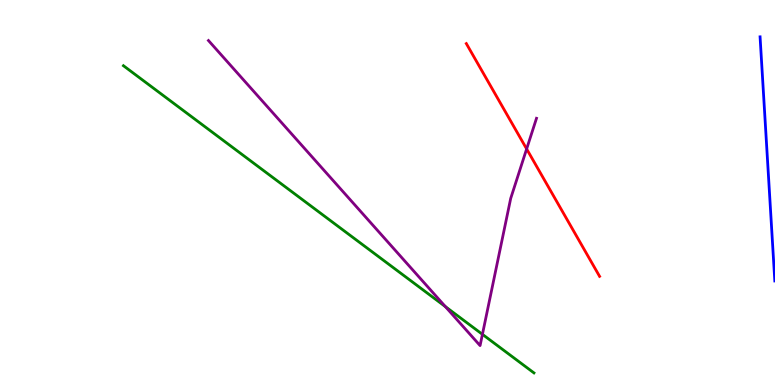[{'lines': ['blue', 'red'], 'intersections': []}, {'lines': ['green', 'red'], 'intersections': []}, {'lines': ['purple', 'red'], 'intersections': [{'x': 6.8, 'y': 6.13}]}, {'lines': ['blue', 'green'], 'intersections': []}, {'lines': ['blue', 'purple'], 'intersections': []}, {'lines': ['green', 'purple'], 'intersections': [{'x': 5.75, 'y': 2.04}, {'x': 6.22, 'y': 1.32}]}]